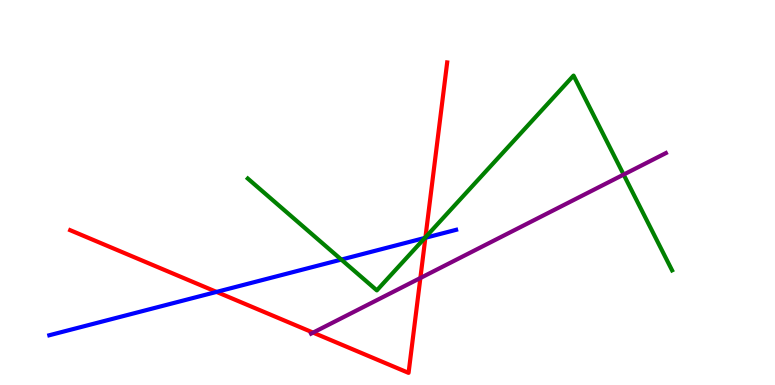[{'lines': ['blue', 'red'], 'intersections': [{'x': 2.79, 'y': 2.42}, {'x': 5.49, 'y': 3.82}]}, {'lines': ['green', 'red'], 'intersections': [{'x': 5.49, 'y': 3.84}]}, {'lines': ['purple', 'red'], 'intersections': [{'x': 4.04, 'y': 1.36}, {'x': 5.42, 'y': 2.78}]}, {'lines': ['blue', 'green'], 'intersections': [{'x': 4.4, 'y': 3.26}, {'x': 5.48, 'y': 3.82}]}, {'lines': ['blue', 'purple'], 'intersections': []}, {'lines': ['green', 'purple'], 'intersections': [{'x': 8.05, 'y': 5.47}]}]